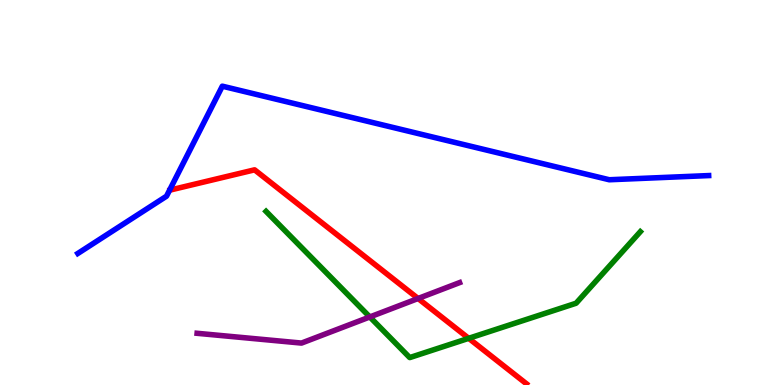[{'lines': ['blue', 'red'], 'intersections': []}, {'lines': ['green', 'red'], 'intersections': [{'x': 6.05, 'y': 1.21}]}, {'lines': ['purple', 'red'], 'intersections': [{'x': 5.39, 'y': 2.25}]}, {'lines': ['blue', 'green'], 'intersections': []}, {'lines': ['blue', 'purple'], 'intersections': []}, {'lines': ['green', 'purple'], 'intersections': [{'x': 4.77, 'y': 1.77}]}]